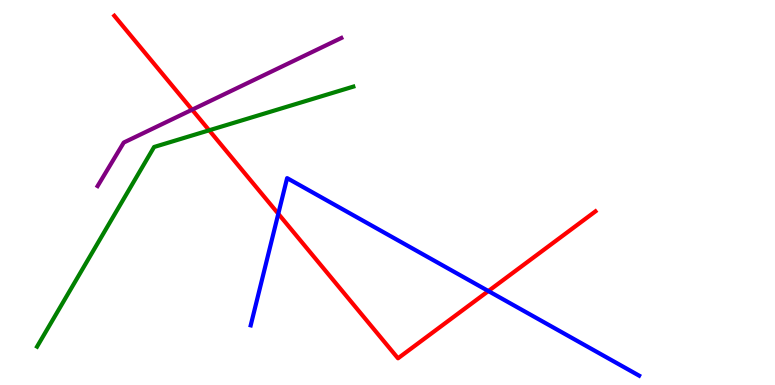[{'lines': ['blue', 'red'], 'intersections': [{'x': 3.59, 'y': 4.45}, {'x': 6.3, 'y': 2.44}]}, {'lines': ['green', 'red'], 'intersections': [{'x': 2.7, 'y': 6.62}]}, {'lines': ['purple', 'red'], 'intersections': [{'x': 2.48, 'y': 7.15}]}, {'lines': ['blue', 'green'], 'intersections': []}, {'lines': ['blue', 'purple'], 'intersections': []}, {'lines': ['green', 'purple'], 'intersections': []}]